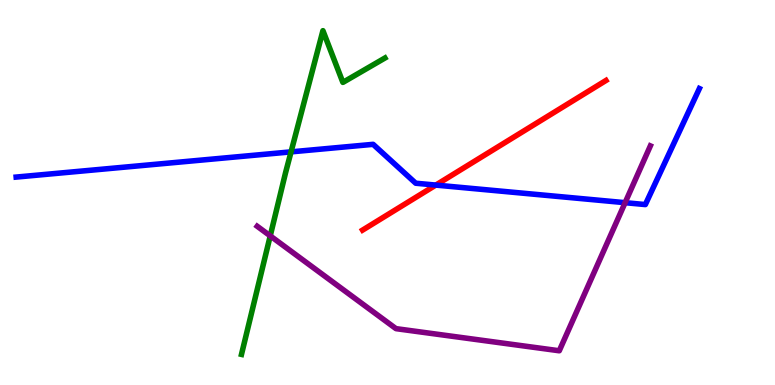[{'lines': ['blue', 'red'], 'intersections': [{'x': 5.62, 'y': 5.19}]}, {'lines': ['green', 'red'], 'intersections': []}, {'lines': ['purple', 'red'], 'intersections': []}, {'lines': ['blue', 'green'], 'intersections': [{'x': 3.76, 'y': 6.06}]}, {'lines': ['blue', 'purple'], 'intersections': [{'x': 8.07, 'y': 4.74}]}, {'lines': ['green', 'purple'], 'intersections': [{'x': 3.49, 'y': 3.87}]}]